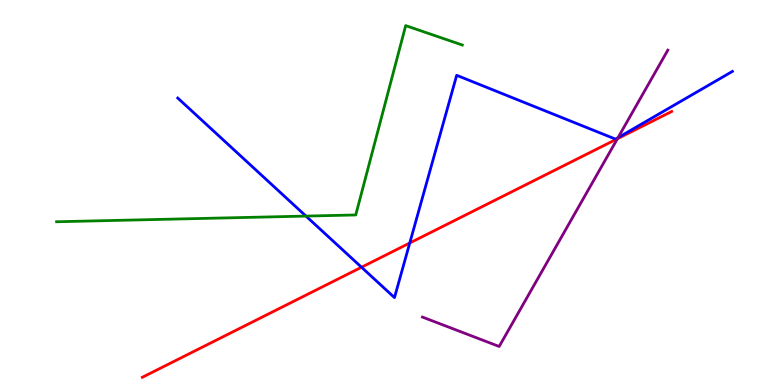[{'lines': ['blue', 'red'], 'intersections': [{'x': 4.66, 'y': 3.06}, {'x': 5.29, 'y': 3.69}]}, {'lines': ['green', 'red'], 'intersections': []}, {'lines': ['purple', 'red'], 'intersections': [{'x': 7.97, 'y': 6.4}]}, {'lines': ['blue', 'green'], 'intersections': [{'x': 3.95, 'y': 4.39}]}, {'lines': ['blue', 'purple'], 'intersections': [{'x': 7.97, 'y': 6.42}]}, {'lines': ['green', 'purple'], 'intersections': []}]